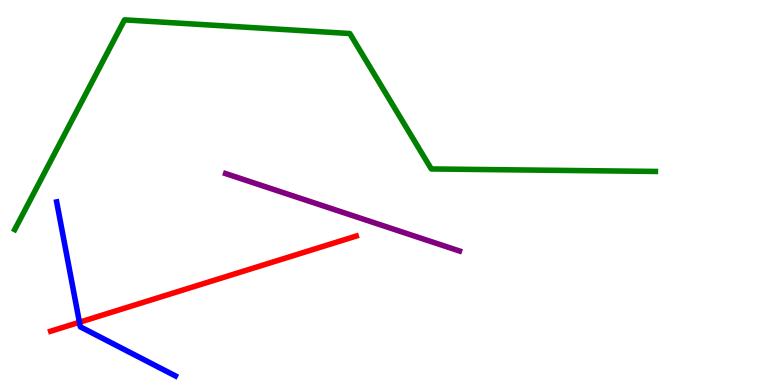[{'lines': ['blue', 'red'], 'intersections': [{'x': 1.03, 'y': 1.63}]}, {'lines': ['green', 'red'], 'intersections': []}, {'lines': ['purple', 'red'], 'intersections': []}, {'lines': ['blue', 'green'], 'intersections': []}, {'lines': ['blue', 'purple'], 'intersections': []}, {'lines': ['green', 'purple'], 'intersections': []}]